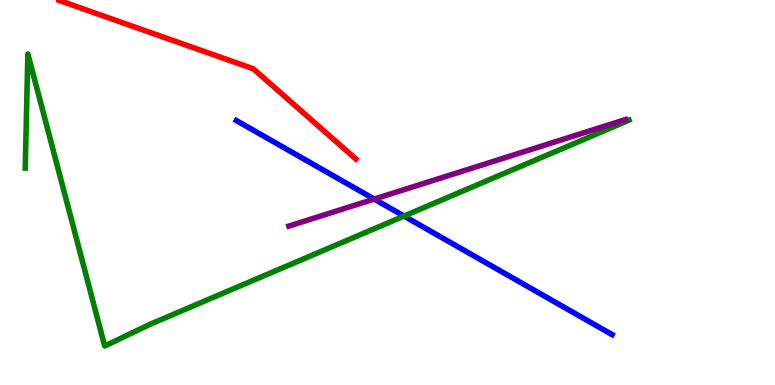[{'lines': ['blue', 'red'], 'intersections': []}, {'lines': ['green', 'red'], 'intersections': []}, {'lines': ['purple', 'red'], 'intersections': []}, {'lines': ['blue', 'green'], 'intersections': [{'x': 5.21, 'y': 4.39}]}, {'lines': ['blue', 'purple'], 'intersections': [{'x': 4.83, 'y': 4.83}]}, {'lines': ['green', 'purple'], 'intersections': []}]